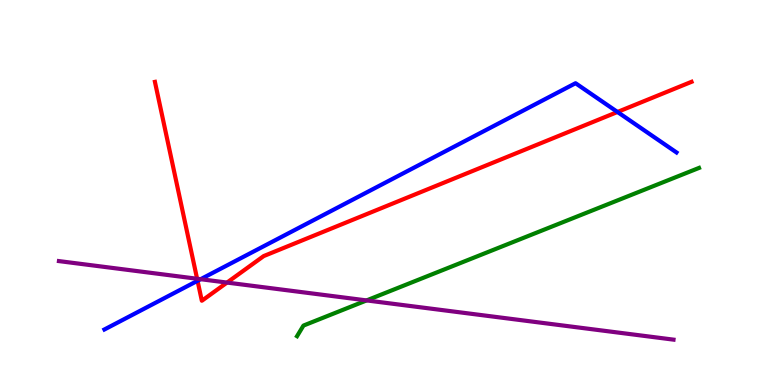[{'lines': ['blue', 'red'], 'intersections': [{'x': 2.55, 'y': 2.71}, {'x': 7.97, 'y': 7.09}]}, {'lines': ['green', 'red'], 'intersections': []}, {'lines': ['purple', 'red'], 'intersections': [{'x': 2.54, 'y': 2.76}, {'x': 2.93, 'y': 2.66}]}, {'lines': ['blue', 'green'], 'intersections': []}, {'lines': ['blue', 'purple'], 'intersections': [{'x': 2.59, 'y': 2.75}]}, {'lines': ['green', 'purple'], 'intersections': [{'x': 4.73, 'y': 2.2}]}]